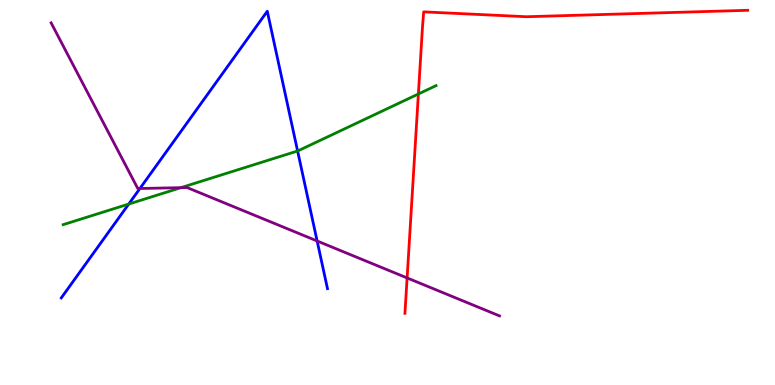[{'lines': ['blue', 'red'], 'intersections': []}, {'lines': ['green', 'red'], 'intersections': [{'x': 5.4, 'y': 7.56}]}, {'lines': ['purple', 'red'], 'intersections': [{'x': 5.25, 'y': 2.78}]}, {'lines': ['blue', 'green'], 'intersections': [{'x': 1.66, 'y': 4.7}, {'x': 3.84, 'y': 6.08}]}, {'lines': ['blue', 'purple'], 'intersections': [{'x': 1.81, 'y': 5.1}, {'x': 4.09, 'y': 3.74}]}, {'lines': ['green', 'purple'], 'intersections': [{'x': 2.33, 'y': 5.13}]}]